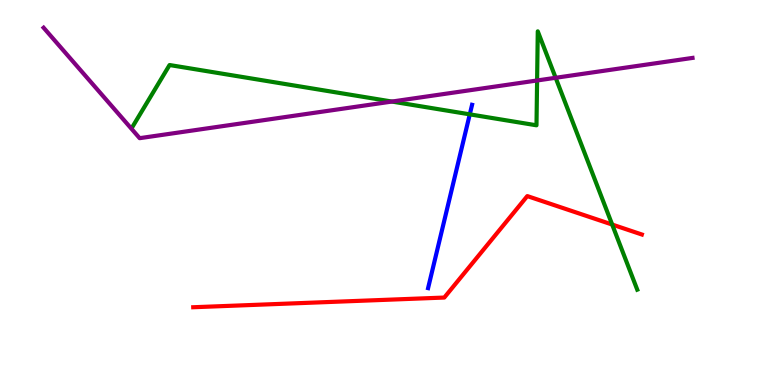[{'lines': ['blue', 'red'], 'intersections': []}, {'lines': ['green', 'red'], 'intersections': [{'x': 7.9, 'y': 4.17}]}, {'lines': ['purple', 'red'], 'intersections': []}, {'lines': ['blue', 'green'], 'intersections': [{'x': 6.06, 'y': 7.03}]}, {'lines': ['blue', 'purple'], 'intersections': []}, {'lines': ['green', 'purple'], 'intersections': [{'x': 5.06, 'y': 7.36}, {'x': 6.93, 'y': 7.91}, {'x': 7.17, 'y': 7.98}]}]